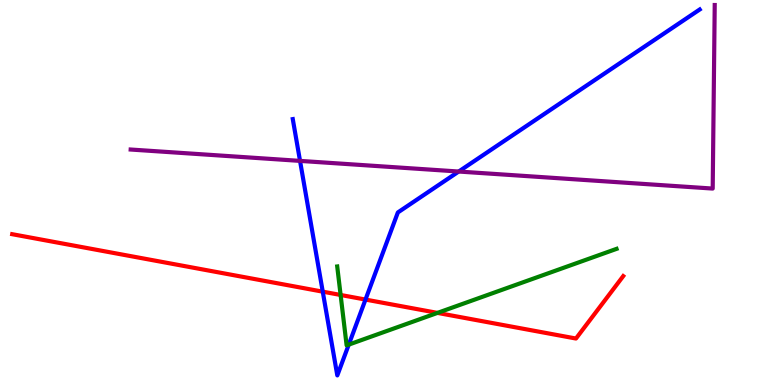[{'lines': ['blue', 'red'], 'intersections': [{'x': 4.16, 'y': 2.42}, {'x': 4.72, 'y': 2.22}]}, {'lines': ['green', 'red'], 'intersections': [{'x': 4.4, 'y': 2.34}, {'x': 5.64, 'y': 1.87}]}, {'lines': ['purple', 'red'], 'intersections': []}, {'lines': ['blue', 'green'], 'intersections': [{'x': 4.5, 'y': 1.05}]}, {'lines': ['blue', 'purple'], 'intersections': [{'x': 3.87, 'y': 5.82}, {'x': 5.92, 'y': 5.54}]}, {'lines': ['green', 'purple'], 'intersections': []}]